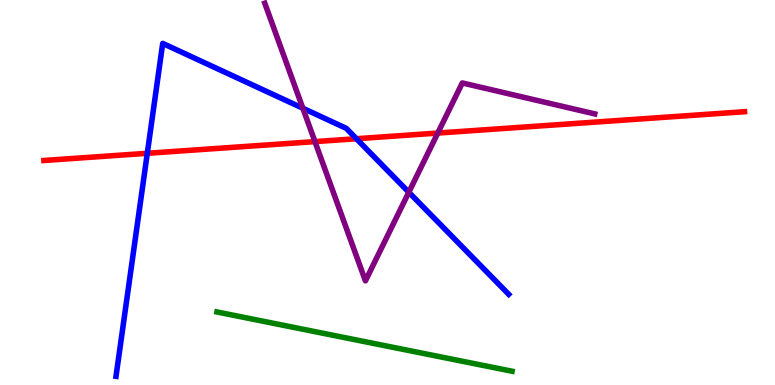[{'lines': ['blue', 'red'], 'intersections': [{'x': 1.9, 'y': 6.02}, {'x': 4.6, 'y': 6.4}]}, {'lines': ['green', 'red'], 'intersections': []}, {'lines': ['purple', 'red'], 'intersections': [{'x': 4.06, 'y': 6.32}, {'x': 5.65, 'y': 6.54}]}, {'lines': ['blue', 'green'], 'intersections': []}, {'lines': ['blue', 'purple'], 'intersections': [{'x': 3.91, 'y': 7.19}, {'x': 5.27, 'y': 5.01}]}, {'lines': ['green', 'purple'], 'intersections': []}]